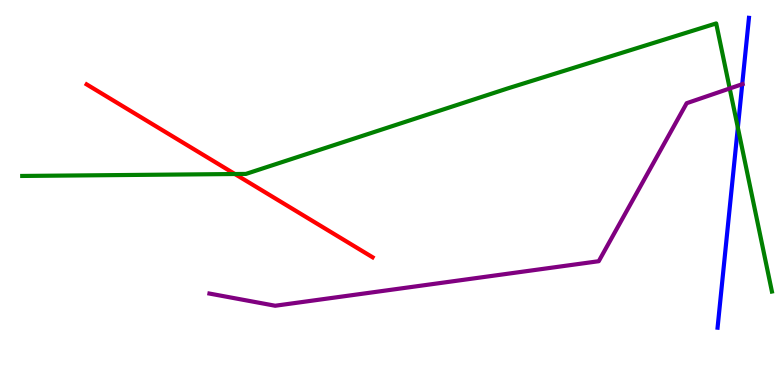[{'lines': ['blue', 'red'], 'intersections': []}, {'lines': ['green', 'red'], 'intersections': [{'x': 3.03, 'y': 5.48}]}, {'lines': ['purple', 'red'], 'intersections': []}, {'lines': ['blue', 'green'], 'intersections': [{'x': 9.52, 'y': 6.69}]}, {'lines': ['blue', 'purple'], 'intersections': [{'x': 9.58, 'y': 7.81}]}, {'lines': ['green', 'purple'], 'intersections': [{'x': 9.42, 'y': 7.7}]}]